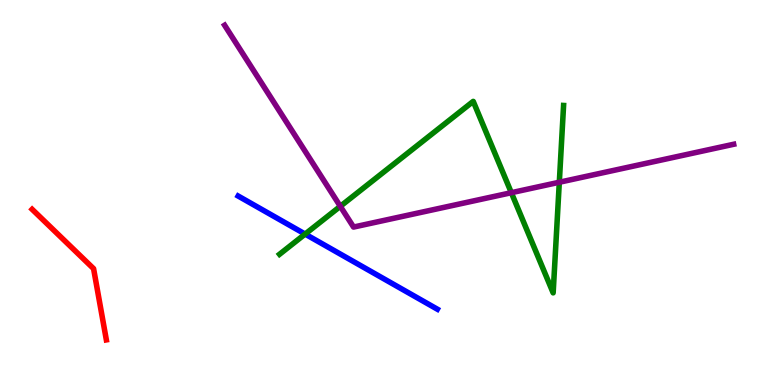[{'lines': ['blue', 'red'], 'intersections': []}, {'lines': ['green', 'red'], 'intersections': []}, {'lines': ['purple', 'red'], 'intersections': []}, {'lines': ['blue', 'green'], 'intersections': [{'x': 3.94, 'y': 3.92}]}, {'lines': ['blue', 'purple'], 'intersections': []}, {'lines': ['green', 'purple'], 'intersections': [{'x': 4.39, 'y': 4.64}, {'x': 6.6, 'y': 4.99}, {'x': 7.22, 'y': 5.27}]}]